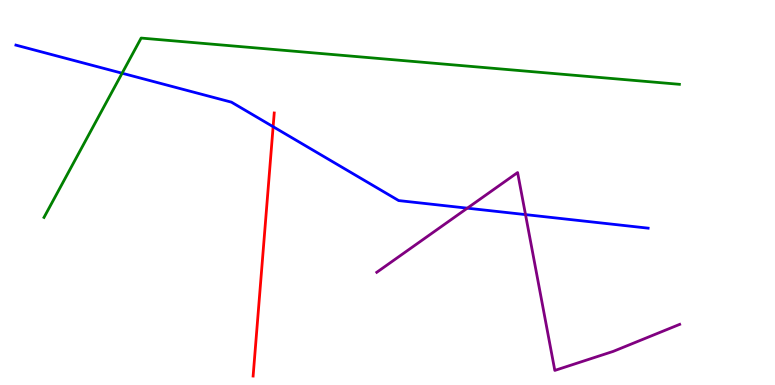[{'lines': ['blue', 'red'], 'intersections': [{'x': 3.52, 'y': 6.71}]}, {'lines': ['green', 'red'], 'intersections': []}, {'lines': ['purple', 'red'], 'intersections': []}, {'lines': ['blue', 'green'], 'intersections': [{'x': 1.58, 'y': 8.1}]}, {'lines': ['blue', 'purple'], 'intersections': [{'x': 6.03, 'y': 4.59}, {'x': 6.78, 'y': 4.43}]}, {'lines': ['green', 'purple'], 'intersections': []}]